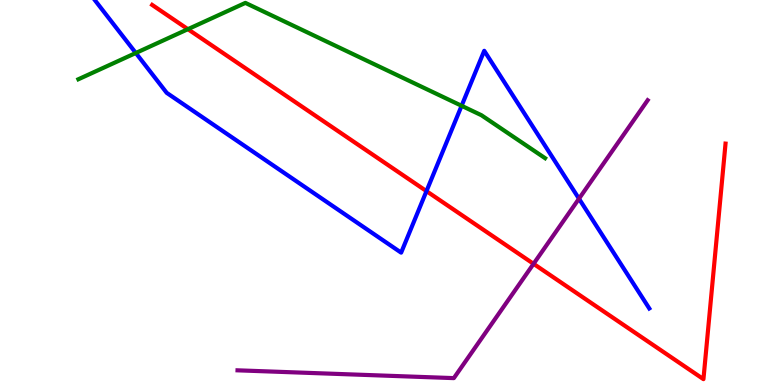[{'lines': ['blue', 'red'], 'intersections': [{'x': 5.5, 'y': 5.04}]}, {'lines': ['green', 'red'], 'intersections': [{'x': 2.42, 'y': 9.24}]}, {'lines': ['purple', 'red'], 'intersections': [{'x': 6.88, 'y': 3.15}]}, {'lines': ['blue', 'green'], 'intersections': [{'x': 1.75, 'y': 8.62}, {'x': 5.96, 'y': 7.25}]}, {'lines': ['blue', 'purple'], 'intersections': [{'x': 7.47, 'y': 4.84}]}, {'lines': ['green', 'purple'], 'intersections': []}]